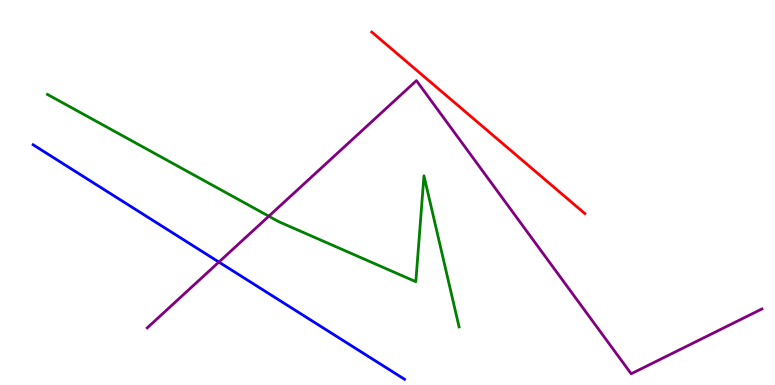[{'lines': ['blue', 'red'], 'intersections': []}, {'lines': ['green', 'red'], 'intersections': []}, {'lines': ['purple', 'red'], 'intersections': []}, {'lines': ['blue', 'green'], 'intersections': []}, {'lines': ['blue', 'purple'], 'intersections': [{'x': 2.82, 'y': 3.19}]}, {'lines': ['green', 'purple'], 'intersections': [{'x': 3.47, 'y': 4.38}]}]